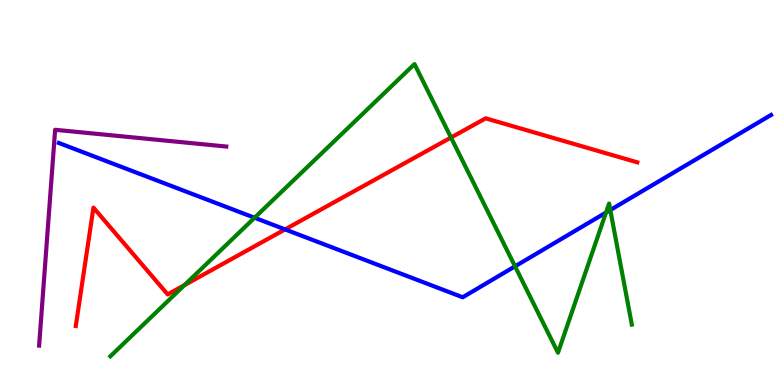[{'lines': ['blue', 'red'], 'intersections': [{'x': 3.68, 'y': 4.04}]}, {'lines': ['green', 'red'], 'intersections': [{'x': 2.38, 'y': 2.59}, {'x': 5.82, 'y': 6.43}]}, {'lines': ['purple', 'red'], 'intersections': []}, {'lines': ['blue', 'green'], 'intersections': [{'x': 3.28, 'y': 4.34}, {'x': 6.65, 'y': 3.08}, {'x': 7.82, 'y': 4.48}, {'x': 7.87, 'y': 4.55}]}, {'lines': ['blue', 'purple'], 'intersections': []}, {'lines': ['green', 'purple'], 'intersections': []}]